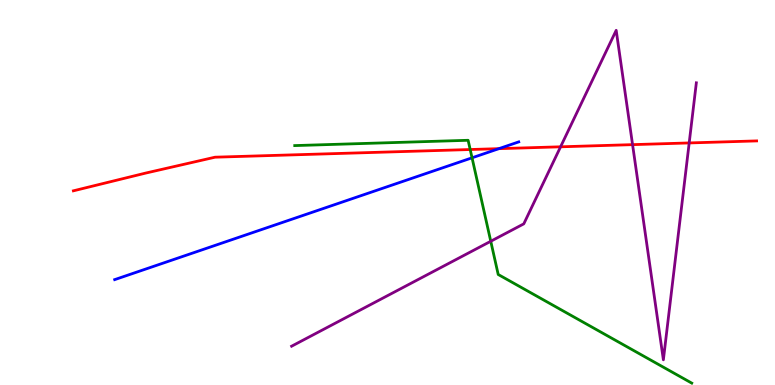[{'lines': ['blue', 'red'], 'intersections': [{'x': 6.44, 'y': 6.14}]}, {'lines': ['green', 'red'], 'intersections': [{'x': 6.07, 'y': 6.12}]}, {'lines': ['purple', 'red'], 'intersections': [{'x': 7.23, 'y': 6.19}, {'x': 8.16, 'y': 6.24}, {'x': 8.89, 'y': 6.29}]}, {'lines': ['blue', 'green'], 'intersections': [{'x': 6.09, 'y': 5.9}]}, {'lines': ['blue', 'purple'], 'intersections': []}, {'lines': ['green', 'purple'], 'intersections': [{'x': 6.33, 'y': 3.73}]}]